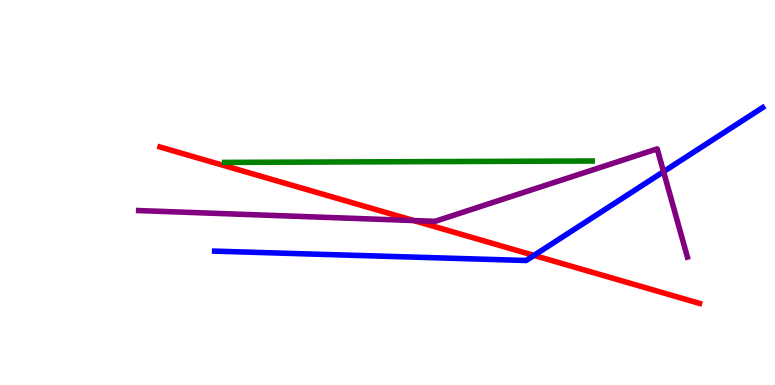[{'lines': ['blue', 'red'], 'intersections': [{'x': 6.89, 'y': 3.37}]}, {'lines': ['green', 'red'], 'intersections': []}, {'lines': ['purple', 'red'], 'intersections': [{'x': 5.34, 'y': 4.27}]}, {'lines': ['blue', 'green'], 'intersections': []}, {'lines': ['blue', 'purple'], 'intersections': [{'x': 8.56, 'y': 5.54}]}, {'lines': ['green', 'purple'], 'intersections': []}]